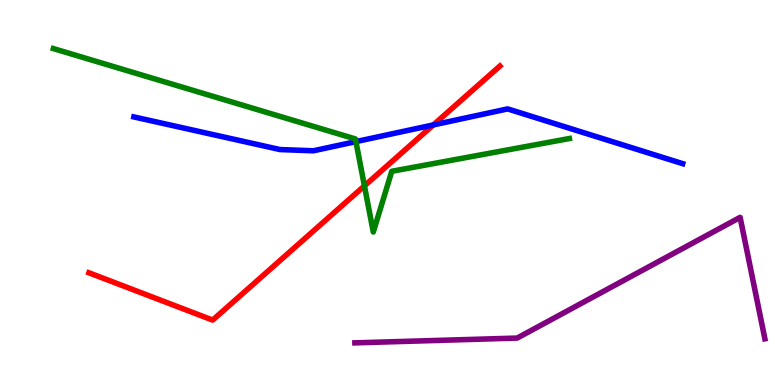[{'lines': ['blue', 'red'], 'intersections': [{'x': 5.59, 'y': 6.76}]}, {'lines': ['green', 'red'], 'intersections': [{'x': 4.7, 'y': 5.17}]}, {'lines': ['purple', 'red'], 'intersections': []}, {'lines': ['blue', 'green'], 'intersections': [{'x': 4.59, 'y': 6.32}]}, {'lines': ['blue', 'purple'], 'intersections': []}, {'lines': ['green', 'purple'], 'intersections': []}]